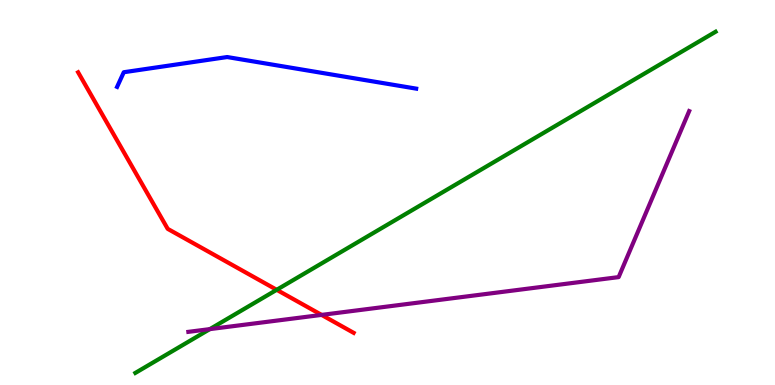[{'lines': ['blue', 'red'], 'intersections': []}, {'lines': ['green', 'red'], 'intersections': [{'x': 3.57, 'y': 2.47}]}, {'lines': ['purple', 'red'], 'intersections': [{'x': 4.15, 'y': 1.82}]}, {'lines': ['blue', 'green'], 'intersections': []}, {'lines': ['blue', 'purple'], 'intersections': []}, {'lines': ['green', 'purple'], 'intersections': [{'x': 2.71, 'y': 1.45}]}]